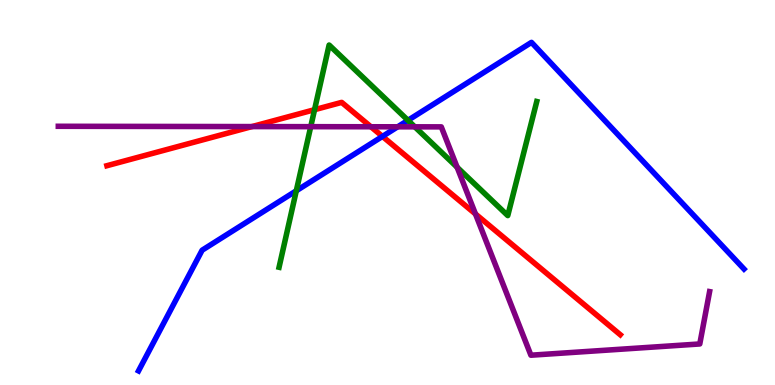[{'lines': ['blue', 'red'], 'intersections': [{'x': 4.94, 'y': 6.46}]}, {'lines': ['green', 'red'], 'intersections': [{'x': 4.06, 'y': 7.15}]}, {'lines': ['purple', 'red'], 'intersections': [{'x': 3.25, 'y': 6.71}, {'x': 4.79, 'y': 6.71}, {'x': 6.14, 'y': 4.44}]}, {'lines': ['blue', 'green'], 'intersections': [{'x': 3.82, 'y': 5.04}, {'x': 5.26, 'y': 6.87}]}, {'lines': ['blue', 'purple'], 'intersections': [{'x': 5.13, 'y': 6.71}]}, {'lines': ['green', 'purple'], 'intersections': [{'x': 4.01, 'y': 6.71}, {'x': 5.35, 'y': 6.71}, {'x': 5.9, 'y': 5.66}]}]